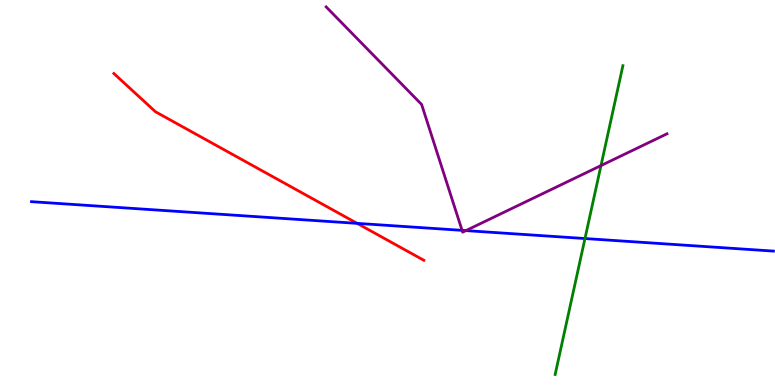[{'lines': ['blue', 'red'], 'intersections': [{'x': 4.61, 'y': 4.2}]}, {'lines': ['green', 'red'], 'intersections': []}, {'lines': ['purple', 'red'], 'intersections': []}, {'lines': ['blue', 'green'], 'intersections': [{'x': 7.55, 'y': 3.8}]}, {'lines': ['blue', 'purple'], 'intersections': [{'x': 5.96, 'y': 4.02}, {'x': 6.01, 'y': 4.01}]}, {'lines': ['green', 'purple'], 'intersections': [{'x': 7.75, 'y': 5.7}]}]